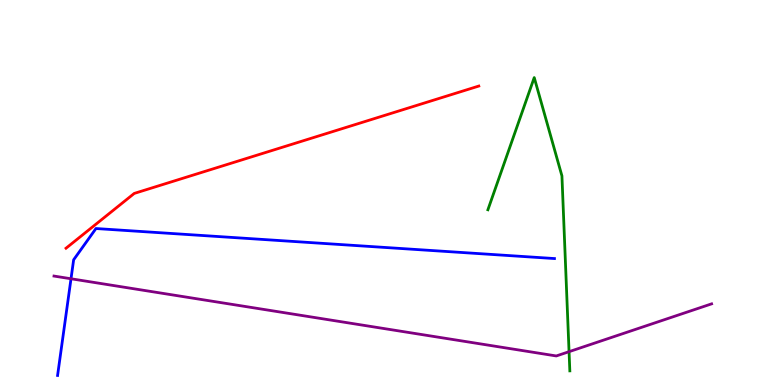[{'lines': ['blue', 'red'], 'intersections': []}, {'lines': ['green', 'red'], 'intersections': []}, {'lines': ['purple', 'red'], 'intersections': []}, {'lines': ['blue', 'green'], 'intersections': []}, {'lines': ['blue', 'purple'], 'intersections': [{'x': 0.916, 'y': 2.76}]}, {'lines': ['green', 'purple'], 'intersections': [{'x': 7.34, 'y': 0.866}]}]